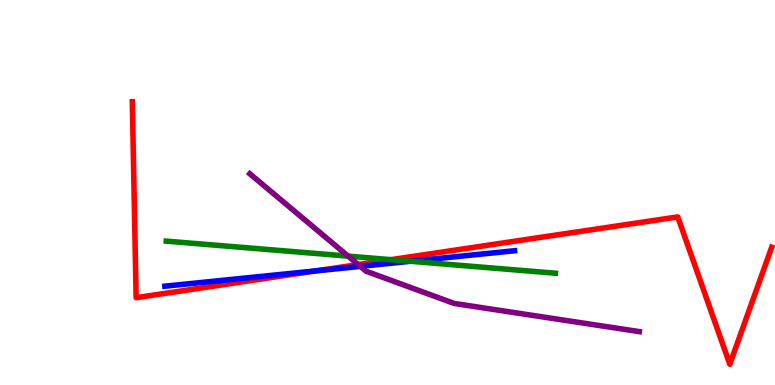[{'lines': ['blue', 'red'], 'intersections': [{'x': 4.08, 'y': 2.96}]}, {'lines': ['green', 'red'], 'intersections': [{'x': 5.05, 'y': 3.26}]}, {'lines': ['purple', 'red'], 'intersections': [{'x': 4.62, 'y': 3.13}]}, {'lines': ['blue', 'green'], 'intersections': [{'x': 5.3, 'y': 3.21}]}, {'lines': ['blue', 'purple'], 'intersections': [{'x': 4.65, 'y': 3.08}]}, {'lines': ['green', 'purple'], 'intersections': [{'x': 4.49, 'y': 3.35}]}]